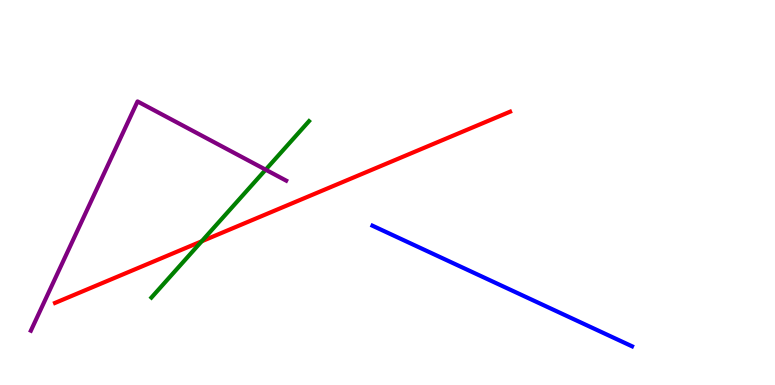[{'lines': ['blue', 'red'], 'intersections': []}, {'lines': ['green', 'red'], 'intersections': [{'x': 2.6, 'y': 3.73}]}, {'lines': ['purple', 'red'], 'intersections': []}, {'lines': ['blue', 'green'], 'intersections': []}, {'lines': ['blue', 'purple'], 'intersections': []}, {'lines': ['green', 'purple'], 'intersections': [{'x': 3.43, 'y': 5.59}]}]